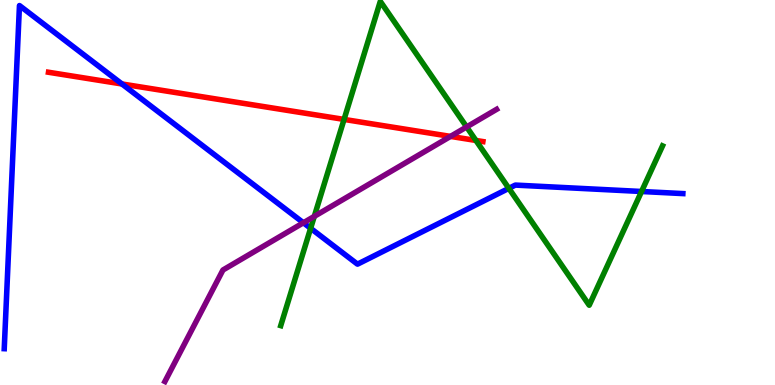[{'lines': ['blue', 'red'], 'intersections': [{'x': 1.57, 'y': 7.82}]}, {'lines': ['green', 'red'], 'intersections': [{'x': 4.44, 'y': 6.9}, {'x': 6.14, 'y': 6.35}]}, {'lines': ['purple', 'red'], 'intersections': [{'x': 5.81, 'y': 6.46}]}, {'lines': ['blue', 'green'], 'intersections': [{'x': 4.01, 'y': 4.07}, {'x': 6.57, 'y': 5.11}, {'x': 8.28, 'y': 5.03}]}, {'lines': ['blue', 'purple'], 'intersections': [{'x': 3.91, 'y': 4.21}]}, {'lines': ['green', 'purple'], 'intersections': [{'x': 4.06, 'y': 4.38}, {'x': 6.02, 'y': 6.7}]}]